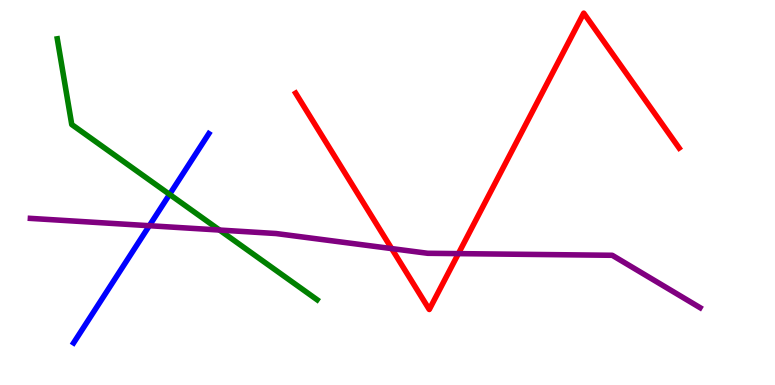[{'lines': ['blue', 'red'], 'intersections': []}, {'lines': ['green', 'red'], 'intersections': []}, {'lines': ['purple', 'red'], 'intersections': [{'x': 5.05, 'y': 3.54}, {'x': 5.91, 'y': 3.41}]}, {'lines': ['blue', 'green'], 'intersections': [{'x': 2.19, 'y': 4.95}]}, {'lines': ['blue', 'purple'], 'intersections': [{'x': 1.93, 'y': 4.14}]}, {'lines': ['green', 'purple'], 'intersections': [{'x': 2.83, 'y': 4.02}]}]